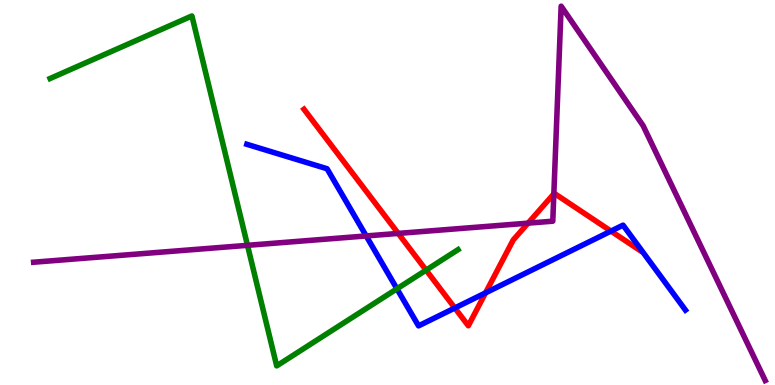[{'lines': ['blue', 'red'], 'intersections': [{'x': 5.87, 'y': 2.0}, {'x': 6.26, 'y': 2.39}, {'x': 7.88, 'y': 4.0}]}, {'lines': ['green', 'red'], 'intersections': [{'x': 5.5, 'y': 2.98}]}, {'lines': ['purple', 'red'], 'intersections': [{'x': 5.14, 'y': 3.94}, {'x': 6.81, 'y': 4.2}, {'x': 7.15, 'y': 4.96}]}, {'lines': ['blue', 'green'], 'intersections': [{'x': 5.12, 'y': 2.5}]}, {'lines': ['blue', 'purple'], 'intersections': [{'x': 4.72, 'y': 3.87}]}, {'lines': ['green', 'purple'], 'intersections': [{'x': 3.19, 'y': 3.63}]}]